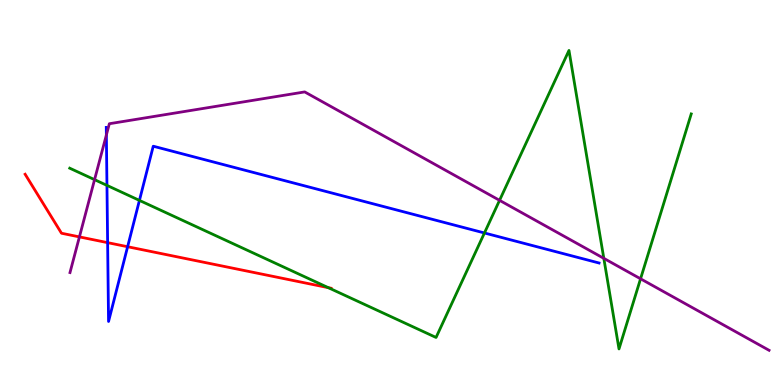[{'lines': ['blue', 'red'], 'intersections': [{'x': 1.39, 'y': 3.7}, {'x': 1.65, 'y': 3.59}]}, {'lines': ['green', 'red'], 'intersections': [{'x': 4.24, 'y': 2.53}]}, {'lines': ['purple', 'red'], 'intersections': [{'x': 1.02, 'y': 3.85}]}, {'lines': ['blue', 'green'], 'intersections': [{'x': 1.38, 'y': 5.18}, {'x': 1.8, 'y': 4.79}, {'x': 6.25, 'y': 3.95}]}, {'lines': ['blue', 'purple'], 'intersections': [{'x': 1.37, 'y': 6.49}]}, {'lines': ['green', 'purple'], 'intersections': [{'x': 1.22, 'y': 5.33}, {'x': 6.45, 'y': 4.8}, {'x': 7.79, 'y': 3.29}, {'x': 8.27, 'y': 2.76}]}]